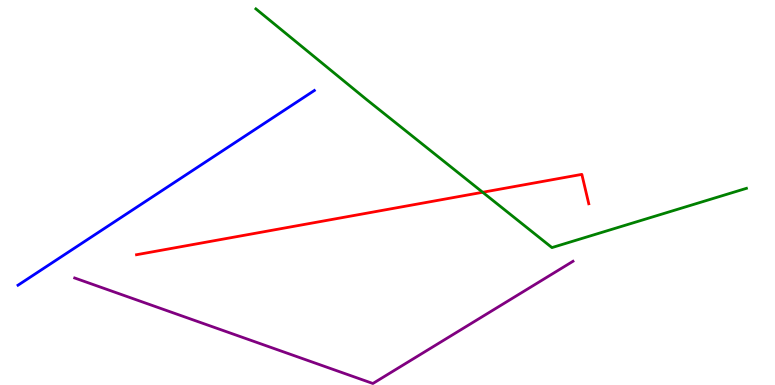[{'lines': ['blue', 'red'], 'intersections': []}, {'lines': ['green', 'red'], 'intersections': [{'x': 6.23, 'y': 5.01}]}, {'lines': ['purple', 'red'], 'intersections': []}, {'lines': ['blue', 'green'], 'intersections': []}, {'lines': ['blue', 'purple'], 'intersections': []}, {'lines': ['green', 'purple'], 'intersections': []}]